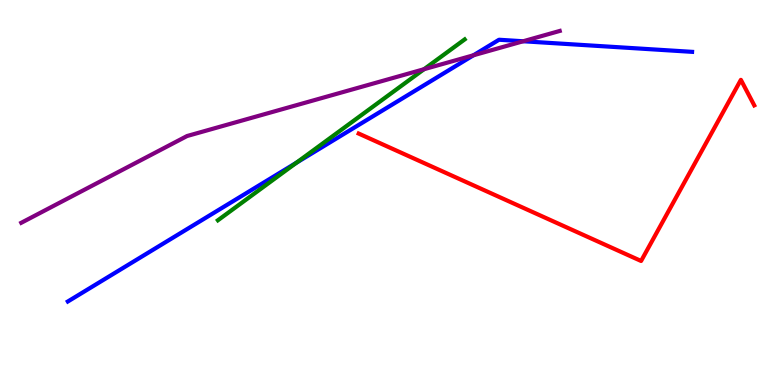[{'lines': ['blue', 'red'], 'intersections': []}, {'lines': ['green', 'red'], 'intersections': []}, {'lines': ['purple', 'red'], 'intersections': []}, {'lines': ['blue', 'green'], 'intersections': [{'x': 3.82, 'y': 5.77}]}, {'lines': ['blue', 'purple'], 'intersections': [{'x': 6.11, 'y': 8.56}, {'x': 6.75, 'y': 8.93}]}, {'lines': ['green', 'purple'], 'intersections': [{'x': 5.47, 'y': 8.2}]}]